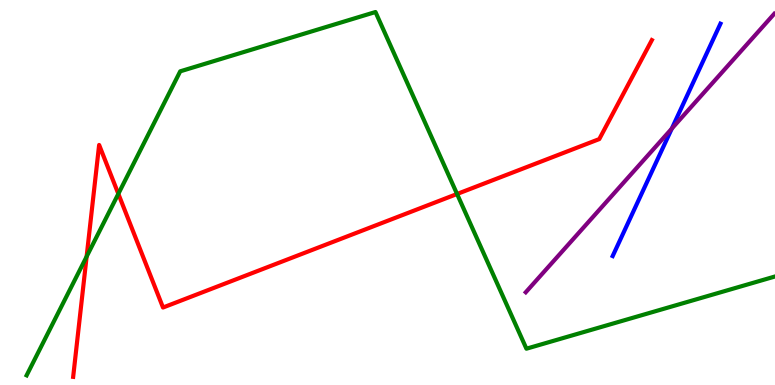[{'lines': ['blue', 'red'], 'intersections': []}, {'lines': ['green', 'red'], 'intersections': [{'x': 1.12, 'y': 3.34}, {'x': 1.53, 'y': 4.97}, {'x': 5.9, 'y': 4.96}]}, {'lines': ['purple', 'red'], 'intersections': []}, {'lines': ['blue', 'green'], 'intersections': []}, {'lines': ['blue', 'purple'], 'intersections': [{'x': 8.67, 'y': 6.66}]}, {'lines': ['green', 'purple'], 'intersections': []}]